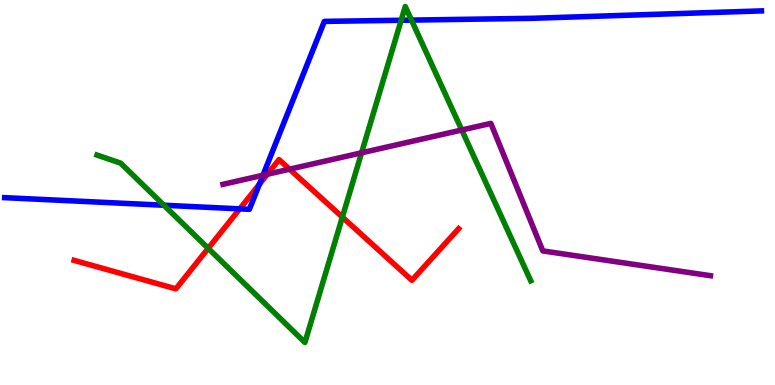[{'lines': ['blue', 'red'], 'intersections': [{'x': 3.09, 'y': 4.58}, {'x': 3.35, 'y': 5.21}]}, {'lines': ['green', 'red'], 'intersections': [{'x': 2.69, 'y': 3.55}, {'x': 4.42, 'y': 4.36}]}, {'lines': ['purple', 'red'], 'intersections': [{'x': 3.45, 'y': 5.47}, {'x': 3.74, 'y': 5.61}]}, {'lines': ['blue', 'green'], 'intersections': [{'x': 2.12, 'y': 4.67}, {'x': 5.18, 'y': 9.47}, {'x': 5.31, 'y': 9.48}]}, {'lines': ['blue', 'purple'], 'intersections': [{'x': 3.39, 'y': 5.45}]}, {'lines': ['green', 'purple'], 'intersections': [{'x': 4.67, 'y': 6.03}, {'x': 5.96, 'y': 6.62}]}]